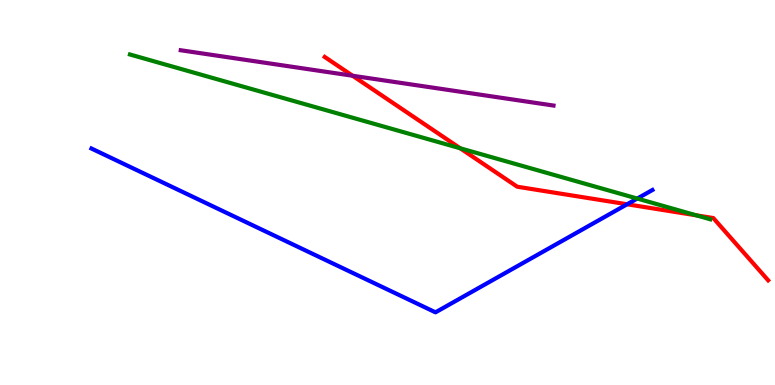[{'lines': ['blue', 'red'], 'intersections': [{'x': 8.09, 'y': 4.69}]}, {'lines': ['green', 'red'], 'intersections': [{'x': 5.94, 'y': 6.15}, {'x': 8.99, 'y': 4.41}]}, {'lines': ['purple', 'red'], 'intersections': [{'x': 4.55, 'y': 8.03}]}, {'lines': ['blue', 'green'], 'intersections': [{'x': 8.22, 'y': 4.84}]}, {'lines': ['blue', 'purple'], 'intersections': []}, {'lines': ['green', 'purple'], 'intersections': []}]